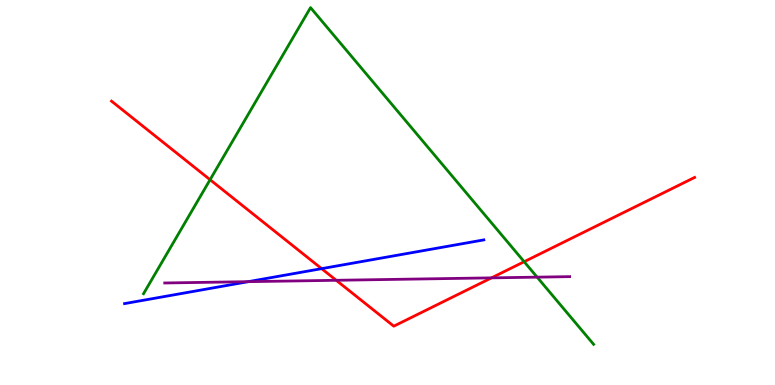[{'lines': ['blue', 'red'], 'intersections': [{'x': 4.15, 'y': 3.02}]}, {'lines': ['green', 'red'], 'intersections': [{'x': 2.71, 'y': 5.33}, {'x': 6.76, 'y': 3.2}]}, {'lines': ['purple', 'red'], 'intersections': [{'x': 4.34, 'y': 2.72}, {'x': 6.34, 'y': 2.78}]}, {'lines': ['blue', 'green'], 'intersections': []}, {'lines': ['blue', 'purple'], 'intersections': [{'x': 3.2, 'y': 2.68}]}, {'lines': ['green', 'purple'], 'intersections': [{'x': 6.93, 'y': 2.8}]}]